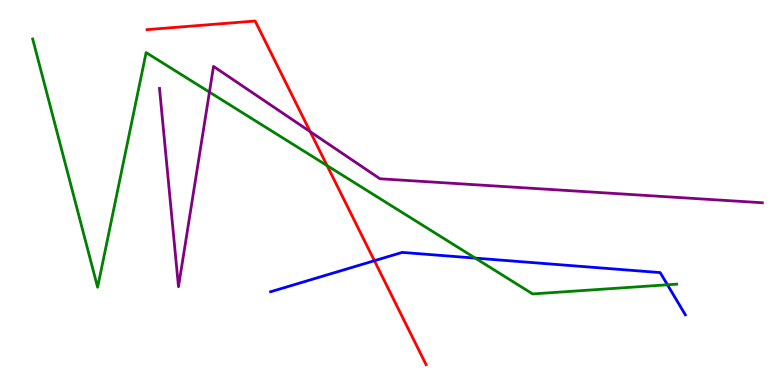[{'lines': ['blue', 'red'], 'intersections': [{'x': 4.83, 'y': 3.23}]}, {'lines': ['green', 'red'], 'intersections': [{'x': 4.22, 'y': 5.7}]}, {'lines': ['purple', 'red'], 'intersections': [{'x': 4.0, 'y': 6.58}]}, {'lines': ['blue', 'green'], 'intersections': [{'x': 6.13, 'y': 3.3}, {'x': 8.61, 'y': 2.6}]}, {'lines': ['blue', 'purple'], 'intersections': []}, {'lines': ['green', 'purple'], 'intersections': [{'x': 2.7, 'y': 7.61}]}]